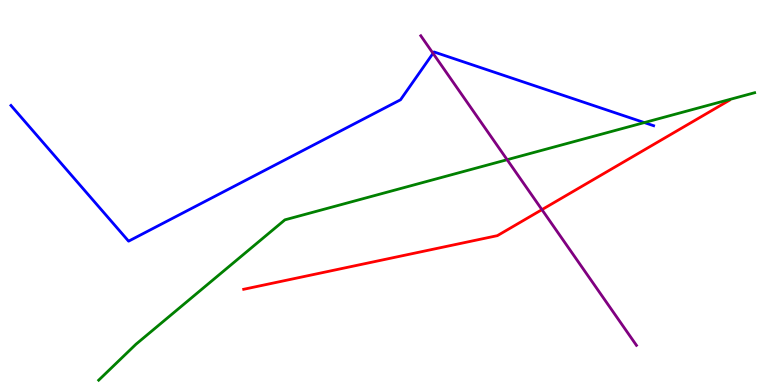[{'lines': ['blue', 'red'], 'intersections': []}, {'lines': ['green', 'red'], 'intersections': []}, {'lines': ['purple', 'red'], 'intersections': [{'x': 6.99, 'y': 4.55}]}, {'lines': ['blue', 'green'], 'intersections': [{'x': 8.31, 'y': 6.82}]}, {'lines': ['blue', 'purple'], 'intersections': [{'x': 5.59, 'y': 8.61}]}, {'lines': ['green', 'purple'], 'intersections': [{'x': 6.54, 'y': 5.85}]}]